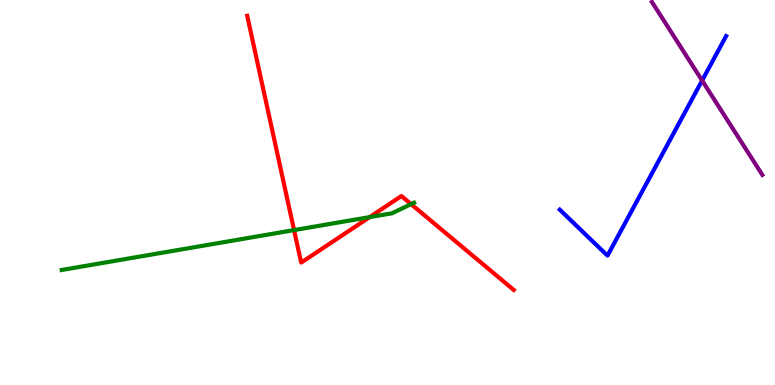[{'lines': ['blue', 'red'], 'intersections': []}, {'lines': ['green', 'red'], 'intersections': [{'x': 3.79, 'y': 4.02}, {'x': 4.77, 'y': 4.36}, {'x': 5.3, 'y': 4.7}]}, {'lines': ['purple', 'red'], 'intersections': []}, {'lines': ['blue', 'green'], 'intersections': []}, {'lines': ['blue', 'purple'], 'intersections': [{'x': 9.06, 'y': 7.91}]}, {'lines': ['green', 'purple'], 'intersections': []}]